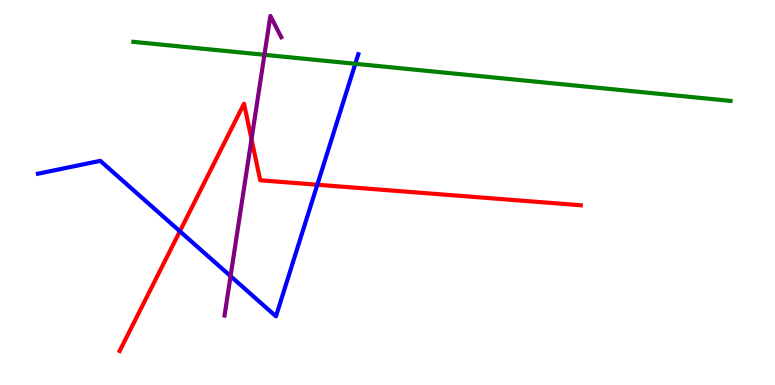[{'lines': ['blue', 'red'], 'intersections': [{'x': 2.32, 'y': 3.99}, {'x': 4.09, 'y': 5.2}]}, {'lines': ['green', 'red'], 'intersections': []}, {'lines': ['purple', 'red'], 'intersections': [{'x': 3.25, 'y': 6.39}]}, {'lines': ['blue', 'green'], 'intersections': [{'x': 4.58, 'y': 8.34}]}, {'lines': ['blue', 'purple'], 'intersections': [{'x': 2.98, 'y': 2.83}]}, {'lines': ['green', 'purple'], 'intersections': [{'x': 3.41, 'y': 8.58}]}]